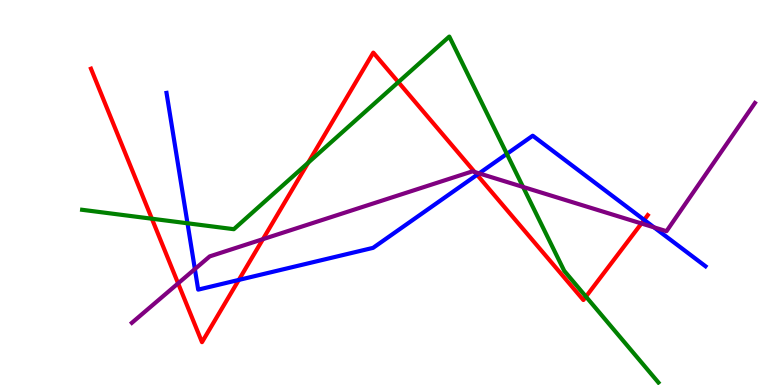[{'lines': ['blue', 'red'], 'intersections': [{'x': 3.08, 'y': 2.73}, {'x': 6.16, 'y': 5.46}, {'x': 8.31, 'y': 4.29}]}, {'lines': ['green', 'red'], 'intersections': [{'x': 1.96, 'y': 4.32}, {'x': 3.98, 'y': 5.77}, {'x': 5.14, 'y': 7.87}, {'x': 7.56, 'y': 2.3}]}, {'lines': ['purple', 'red'], 'intersections': [{'x': 2.3, 'y': 2.64}, {'x': 3.39, 'y': 3.79}, {'x': 6.12, 'y': 5.53}, {'x': 8.28, 'y': 4.2}]}, {'lines': ['blue', 'green'], 'intersections': [{'x': 2.42, 'y': 4.2}, {'x': 6.54, 'y': 6.0}]}, {'lines': ['blue', 'purple'], 'intersections': [{'x': 2.51, 'y': 3.01}, {'x': 6.18, 'y': 5.5}, {'x': 8.44, 'y': 4.09}]}, {'lines': ['green', 'purple'], 'intersections': [{'x': 6.75, 'y': 5.14}]}]